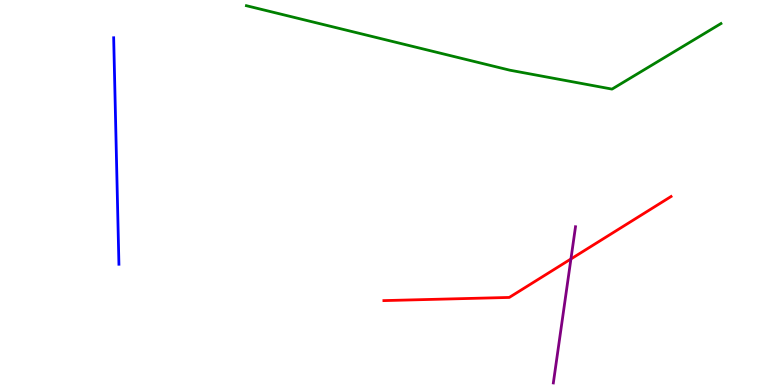[{'lines': ['blue', 'red'], 'intersections': []}, {'lines': ['green', 'red'], 'intersections': []}, {'lines': ['purple', 'red'], 'intersections': [{'x': 7.37, 'y': 3.27}]}, {'lines': ['blue', 'green'], 'intersections': []}, {'lines': ['blue', 'purple'], 'intersections': []}, {'lines': ['green', 'purple'], 'intersections': []}]